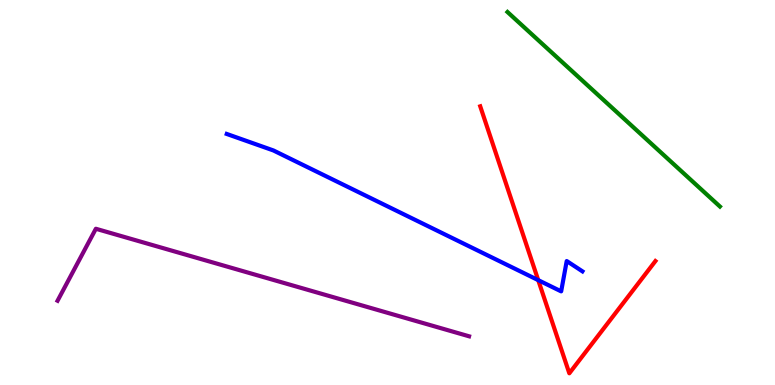[{'lines': ['blue', 'red'], 'intersections': [{'x': 6.94, 'y': 2.72}]}, {'lines': ['green', 'red'], 'intersections': []}, {'lines': ['purple', 'red'], 'intersections': []}, {'lines': ['blue', 'green'], 'intersections': []}, {'lines': ['blue', 'purple'], 'intersections': []}, {'lines': ['green', 'purple'], 'intersections': []}]